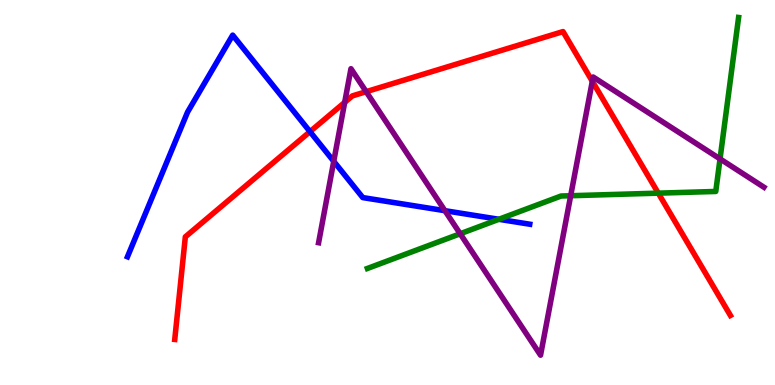[{'lines': ['blue', 'red'], 'intersections': [{'x': 4.0, 'y': 6.58}]}, {'lines': ['green', 'red'], 'intersections': [{'x': 8.49, 'y': 4.98}]}, {'lines': ['purple', 'red'], 'intersections': [{'x': 4.45, 'y': 7.34}, {'x': 4.72, 'y': 7.62}, {'x': 7.64, 'y': 7.89}]}, {'lines': ['blue', 'green'], 'intersections': [{'x': 6.44, 'y': 4.3}]}, {'lines': ['blue', 'purple'], 'intersections': [{'x': 4.31, 'y': 5.81}, {'x': 5.74, 'y': 4.53}]}, {'lines': ['green', 'purple'], 'intersections': [{'x': 5.94, 'y': 3.93}, {'x': 7.36, 'y': 4.92}, {'x': 9.29, 'y': 5.87}]}]